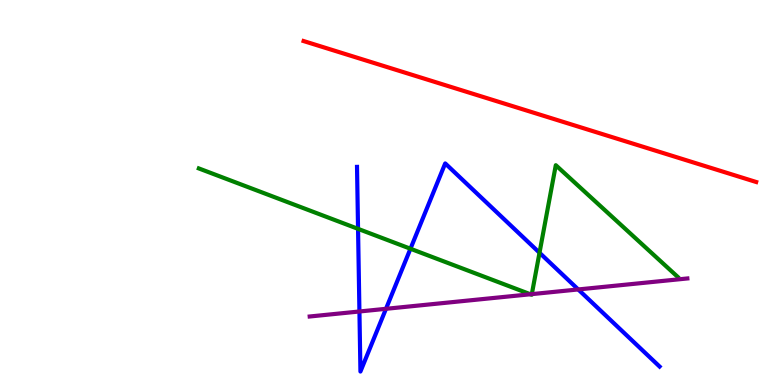[{'lines': ['blue', 'red'], 'intersections': []}, {'lines': ['green', 'red'], 'intersections': []}, {'lines': ['purple', 'red'], 'intersections': []}, {'lines': ['blue', 'green'], 'intersections': [{'x': 4.62, 'y': 4.06}, {'x': 5.3, 'y': 3.54}, {'x': 6.96, 'y': 3.43}]}, {'lines': ['blue', 'purple'], 'intersections': [{'x': 4.64, 'y': 1.91}, {'x': 4.98, 'y': 1.98}, {'x': 7.46, 'y': 2.48}]}, {'lines': ['green', 'purple'], 'intersections': [{'x': 6.84, 'y': 2.36}, {'x': 6.86, 'y': 2.36}]}]